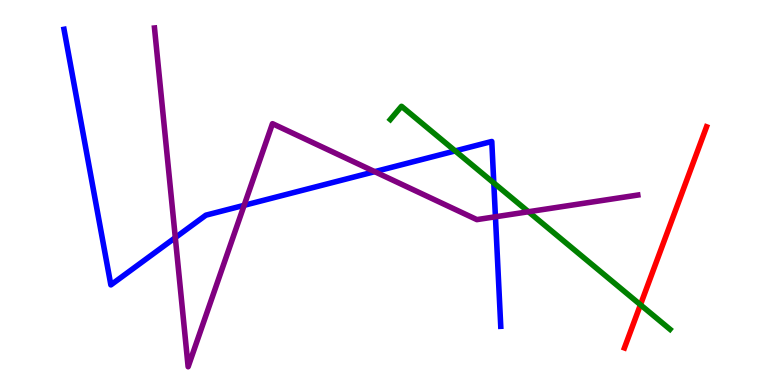[{'lines': ['blue', 'red'], 'intersections': []}, {'lines': ['green', 'red'], 'intersections': [{'x': 8.26, 'y': 2.08}]}, {'lines': ['purple', 'red'], 'intersections': []}, {'lines': ['blue', 'green'], 'intersections': [{'x': 5.87, 'y': 6.08}, {'x': 6.37, 'y': 5.25}]}, {'lines': ['blue', 'purple'], 'intersections': [{'x': 2.26, 'y': 3.83}, {'x': 3.15, 'y': 4.67}, {'x': 4.83, 'y': 5.54}, {'x': 6.39, 'y': 4.37}]}, {'lines': ['green', 'purple'], 'intersections': [{'x': 6.82, 'y': 4.5}]}]